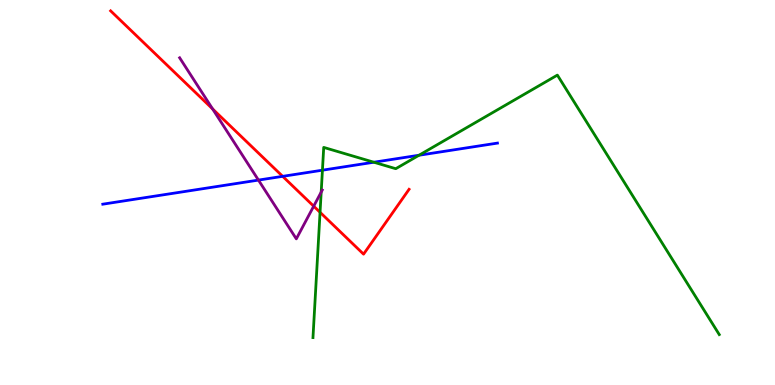[{'lines': ['blue', 'red'], 'intersections': [{'x': 3.65, 'y': 5.42}]}, {'lines': ['green', 'red'], 'intersections': [{'x': 4.13, 'y': 4.49}]}, {'lines': ['purple', 'red'], 'intersections': [{'x': 2.74, 'y': 7.17}, {'x': 4.05, 'y': 4.64}]}, {'lines': ['blue', 'green'], 'intersections': [{'x': 4.16, 'y': 5.58}, {'x': 4.82, 'y': 5.79}, {'x': 5.41, 'y': 5.97}]}, {'lines': ['blue', 'purple'], 'intersections': [{'x': 3.33, 'y': 5.32}]}, {'lines': ['green', 'purple'], 'intersections': [{'x': 4.14, 'y': 5.01}]}]